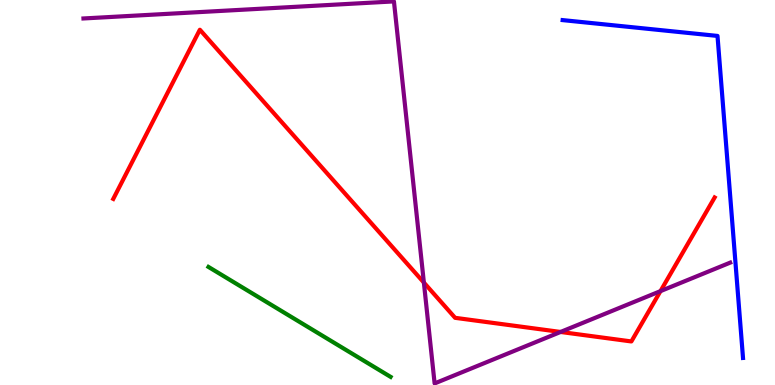[{'lines': ['blue', 'red'], 'intersections': []}, {'lines': ['green', 'red'], 'intersections': []}, {'lines': ['purple', 'red'], 'intersections': [{'x': 5.47, 'y': 2.66}, {'x': 7.23, 'y': 1.38}, {'x': 8.52, 'y': 2.44}]}, {'lines': ['blue', 'green'], 'intersections': []}, {'lines': ['blue', 'purple'], 'intersections': []}, {'lines': ['green', 'purple'], 'intersections': []}]